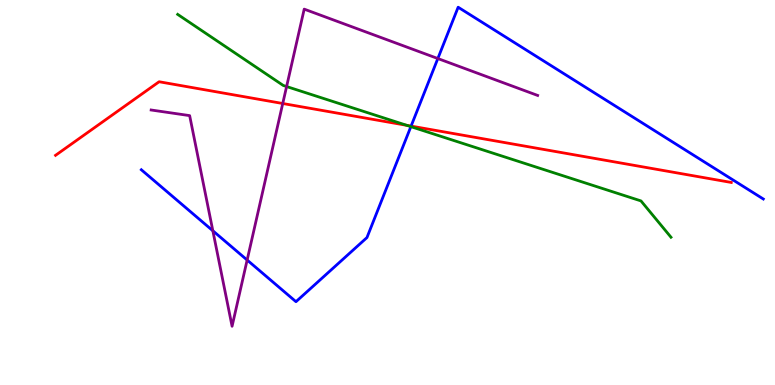[{'lines': ['blue', 'red'], 'intersections': [{'x': 5.3, 'y': 6.72}]}, {'lines': ['green', 'red'], 'intersections': [{'x': 5.25, 'y': 6.74}]}, {'lines': ['purple', 'red'], 'intersections': [{'x': 3.65, 'y': 7.31}]}, {'lines': ['blue', 'green'], 'intersections': [{'x': 5.3, 'y': 6.71}]}, {'lines': ['blue', 'purple'], 'intersections': [{'x': 2.75, 'y': 4.01}, {'x': 3.19, 'y': 3.25}, {'x': 5.65, 'y': 8.48}]}, {'lines': ['green', 'purple'], 'intersections': [{'x': 3.7, 'y': 7.75}]}]